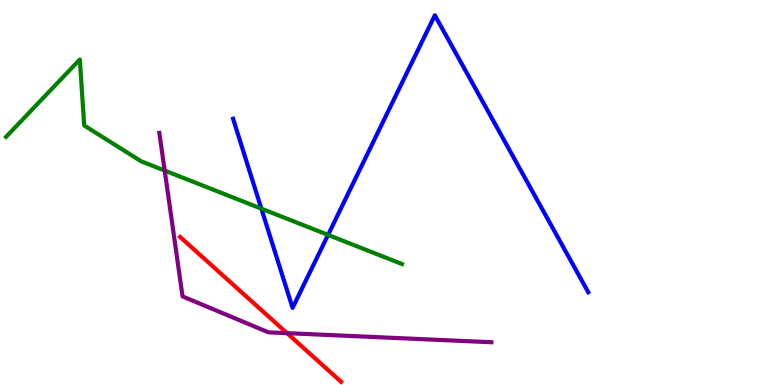[{'lines': ['blue', 'red'], 'intersections': []}, {'lines': ['green', 'red'], 'intersections': []}, {'lines': ['purple', 'red'], 'intersections': [{'x': 3.7, 'y': 1.35}]}, {'lines': ['blue', 'green'], 'intersections': [{'x': 3.37, 'y': 4.58}, {'x': 4.23, 'y': 3.9}]}, {'lines': ['blue', 'purple'], 'intersections': []}, {'lines': ['green', 'purple'], 'intersections': [{'x': 2.12, 'y': 5.57}]}]